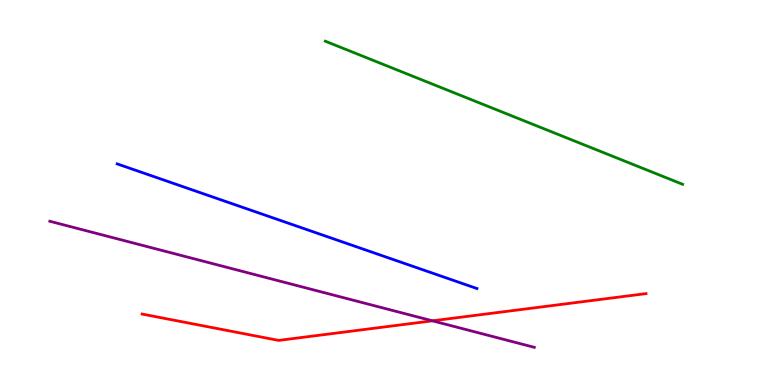[{'lines': ['blue', 'red'], 'intersections': []}, {'lines': ['green', 'red'], 'intersections': []}, {'lines': ['purple', 'red'], 'intersections': [{'x': 5.58, 'y': 1.67}]}, {'lines': ['blue', 'green'], 'intersections': []}, {'lines': ['blue', 'purple'], 'intersections': []}, {'lines': ['green', 'purple'], 'intersections': []}]